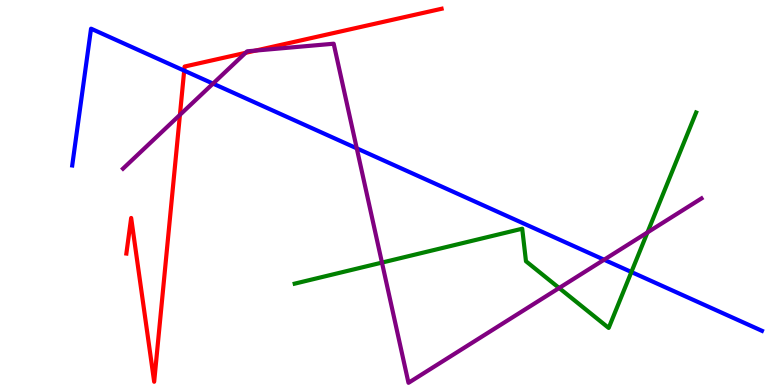[{'lines': ['blue', 'red'], 'intersections': [{'x': 2.38, 'y': 8.17}]}, {'lines': ['green', 'red'], 'intersections': []}, {'lines': ['purple', 'red'], 'intersections': [{'x': 2.32, 'y': 7.02}, {'x': 3.17, 'y': 8.63}, {'x': 3.3, 'y': 8.69}]}, {'lines': ['blue', 'green'], 'intersections': [{'x': 8.15, 'y': 2.93}]}, {'lines': ['blue', 'purple'], 'intersections': [{'x': 2.75, 'y': 7.83}, {'x': 4.6, 'y': 6.15}, {'x': 7.79, 'y': 3.25}]}, {'lines': ['green', 'purple'], 'intersections': [{'x': 4.93, 'y': 3.18}, {'x': 7.21, 'y': 2.52}, {'x': 8.35, 'y': 3.96}]}]